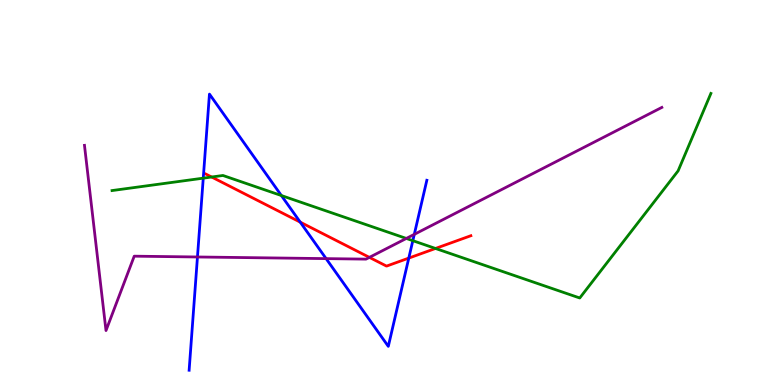[{'lines': ['blue', 'red'], 'intersections': [{'x': 3.87, 'y': 4.23}, {'x': 5.27, 'y': 3.3}]}, {'lines': ['green', 'red'], 'intersections': [{'x': 2.73, 'y': 5.4}, {'x': 5.62, 'y': 3.55}]}, {'lines': ['purple', 'red'], 'intersections': [{'x': 4.77, 'y': 3.31}]}, {'lines': ['blue', 'green'], 'intersections': [{'x': 2.62, 'y': 5.37}, {'x': 3.63, 'y': 4.92}, {'x': 5.33, 'y': 3.75}]}, {'lines': ['blue', 'purple'], 'intersections': [{'x': 2.55, 'y': 3.33}, {'x': 4.21, 'y': 3.28}, {'x': 5.35, 'y': 3.91}]}, {'lines': ['green', 'purple'], 'intersections': [{'x': 5.24, 'y': 3.81}]}]